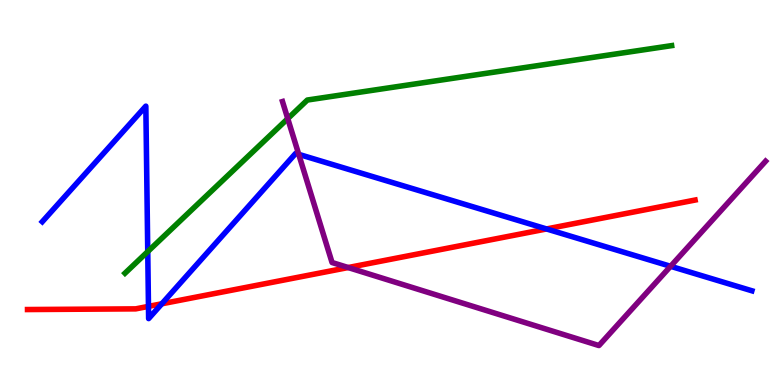[{'lines': ['blue', 'red'], 'intersections': [{'x': 1.92, 'y': 2.04}, {'x': 2.09, 'y': 2.11}, {'x': 7.05, 'y': 4.05}]}, {'lines': ['green', 'red'], 'intersections': []}, {'lines': ['purple', 'red'], 'intersections': [{'x': 4.49, 'y': 3.05}]}, {'lines': ['blue', 'green'], 'intersections': [{'x': 1.91, 'y': 3.46}]}, {'lines': ['blue', 'purple'], 'intersections': [{'x': 3.85, 'y': 5.99}, {'x': 8.65, 'y': 3.08}]}, {'lines': ['green', 'purple'], 'intersections': [{'x': 3.71, 'y': 6.92}]}]